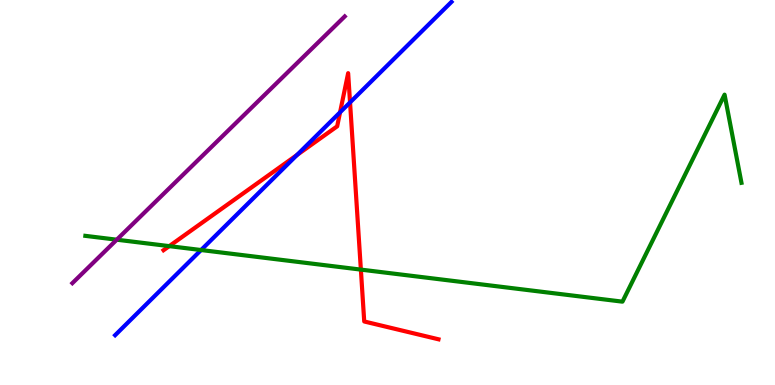[{'lines': ['blue', 'red'], 'intersections': [{'x': 3.83, 'y': 5.97}, {'x': 4.39, 'y': 7.08}, {'x': 4.52, 'y': 7.34}]}, {'lines': ['green', 'red'], 'intersections': [{'x': 2.18, 'y': 3.61}, {'x': 4.66, 'y': 3.0}]}, {'lines': ['purple', 'red'], 'intersections': []}, {'lines': ['blue', 'green'], 'intersections': [{'x': 2.59, 'y': 3.51}]}, {'lines': ['blue', 'purple'], 'intersections': []}, {'lines': ['green', 'purple'], 'intersections': [{'x': 1.51, 'y': 3.77}]}]